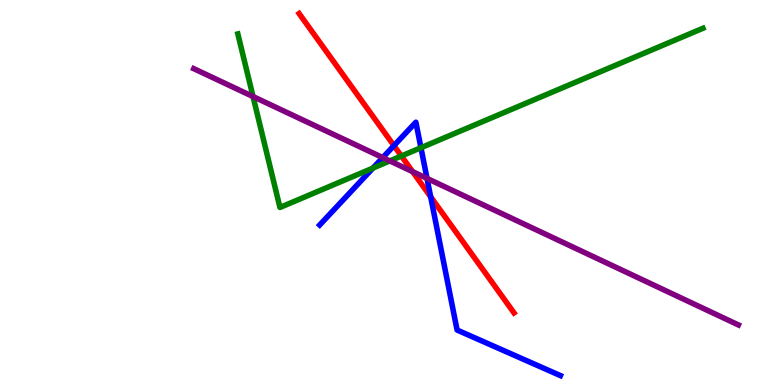[{'lines': ['blue', 'red'], 'intersections': [{'x': 5.08, 'y': 6.22}, {'x': 5.56, 'y': 4.89}]}, {'lines': ['green', 'red'], 'intersections': [{'x': 5.18, 'y': 5.95}]}, {'lines': ['purple', 'red'], 'intersections': [{'x': 5.32, 'y': 5.54}]}, {'lines': ['blue', 'green'], 'intersections': [{'x': 4.81, 'y': 5.63}, {'x': 5.43, 'y': 6.16}]}, {'lines': ['blue', 'purple'], 'intersections': [{'x': 4.94, 'y': 5.91}, {'x': 5.51, 'y': 5.37}]}, {'lines': ['green', 'purple'], 'intersections': [{'x': 3.27, 'y': 7.49}, {'x': 5.03, 'y': 5.82}]}]